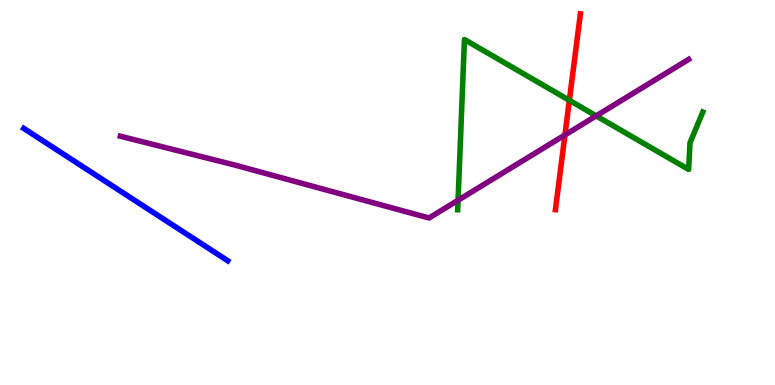[{'lines': ['blue', 'red'], 'intersections': []}, {'lines': ['green', 'red'], 'intersections': [{'x': 7.35, 'y': 7.39}]}, {'lines': ['purple', 'red'], 'intersections': [{'x': 7.29, 'y': 6.49}]}, {'lines': ['blue', 'green'], 'intersections': []}, {'lines': ['blue', 'purple'], 'intersections': []}, {'lines': ['green', 'purple'], 'intersections': [{'x': 5.91, 'y': 4.8}, {'x': 7.69, 'y': 6.99}]}]